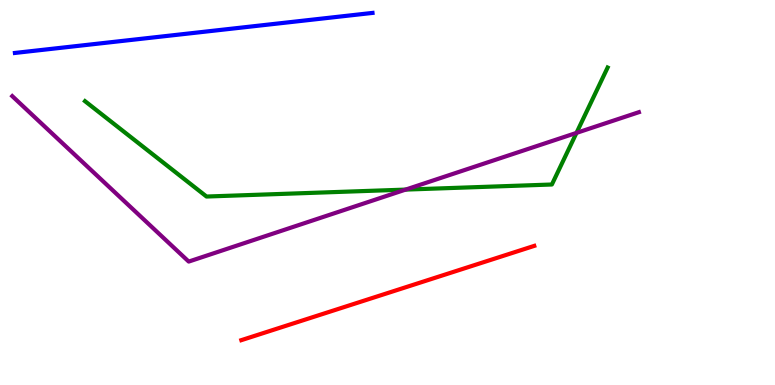[{'lines': ['blue', 'red'], 'intersections': []}, {'lines': ['green', 'red'], 'intersections': []}, {'lines': ['purple', 'red'], 'intersections': []}, {'lines': ['blue', 'green'], 'intersections': []}, {'lines': ['blue', 'purple'], 'intersections': []}, {'lines': ['green', 'purple'], 'intersections': [{'x': 5.23, 'y': 5.08}, {'x': 7.44, 'y': 6.55}]}]